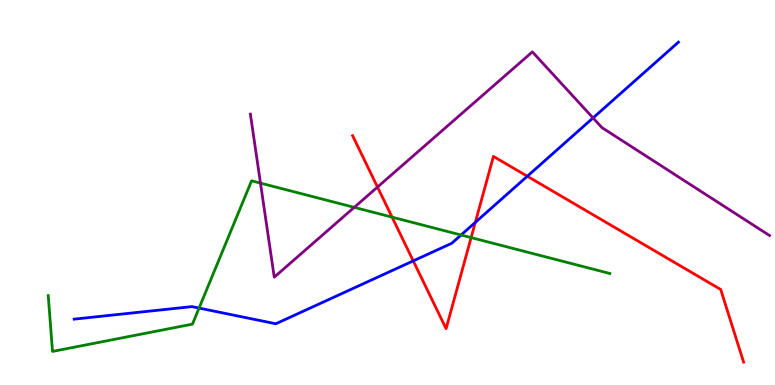[{'lines': ['blue', 'red'], 'intersections': [{'x': 5.33, 'y': 3.22}, {'x': 6.13, 'y': 4.22}, {'x': 6.8, 'y': 5.42}]}, {'lines': ['green', 'red'], 'intersections': [{'x': 5.06, 'y': 4.36}, {'x': 6.08, 'y': 3.83}]}, {'lines': ['purple', 'red'], 'intersections': [{'x': 4.87, 'y': 5.14}]}, {'lines': ['blue', 'green'], 'intersections': [{'x': 2.57, 'y': 2.0}, {'x': 5.95, 'y': 3.9}]}, {'lines': ['blue', 'purple'], 'intersections': [{'x': 7.65, 'y': 6.94}]}, {'lines': ['green', 'purple'], 'intersections': [{'x': 3.36, 'y': 5.24}, {'x': 4.57, 'y': 4.61}]}]